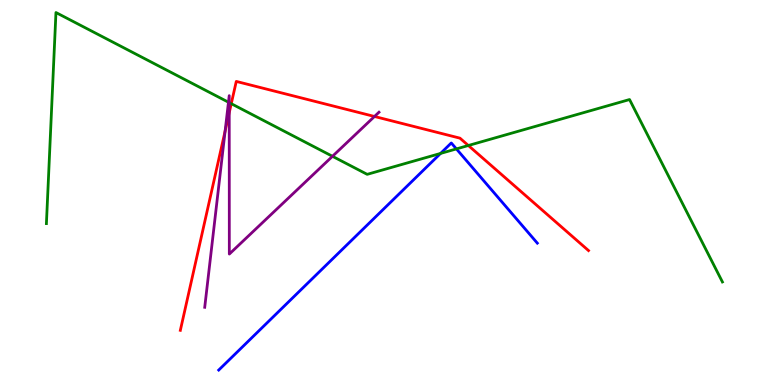[{'lines': ['blue', 'red'], 'intersections': []}, {'lines': ['green', 'red'], 'intersections': [{'x': 2.98, 'y': 7.31}, {'x': 6.04, 'y': 6.22}]}, {'lines': ['purple', 'red'], 'intersections': [{'x': 2.9, 'y': 6.6}, {'x': 2.96, 'y': 7.07}, {'x': 4.83, 'y': 6.97}]}, {'lines': ['blue', 'green'], 'intersections': [{'x': 5.68, 'y': 6.02}, {'x': 5.89, 'y': 6.13}]}, {'lines': ['blue', 'purple'], 'intersections': []}, {'lines': ['green', 'purple'], 'intersections': [{'x': 2.95, 'y': 7.34}, {'x': 2.96, 'y': 7.33}, {'x': 4.29, 'y': 5.94}]}]